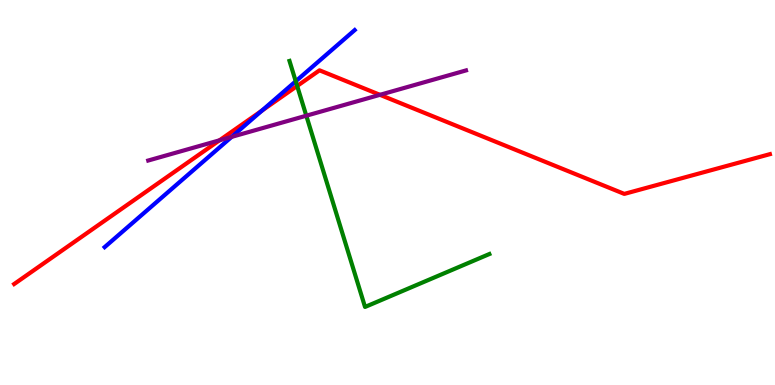[{'lines': ['blue', 'red'], 'intersections': [{'x': 3.38, 'y': 7.13}]}, {'lines': ['green', 'red'], 'intersections': [{'x': 3.83, 'y': 7.77}]}, {'lines': ['purple', 'red'], 'intersections': [{'x': 2.83, 'y': 6.36}, {'x': 4.9, 'y': 7.54}]}, {'lines': ['blue', 'green'], 'intersections': [{'x': 3.82, 'y': 7.89}]}, {'lines': ['blue', 'purple'], 'intersections': [{'x': 2.99, 'y': 6.45}]}, {'lines': ['green', 'purple'], 'intersections': [{'x': 3.95, 'y': 6.99}]}]